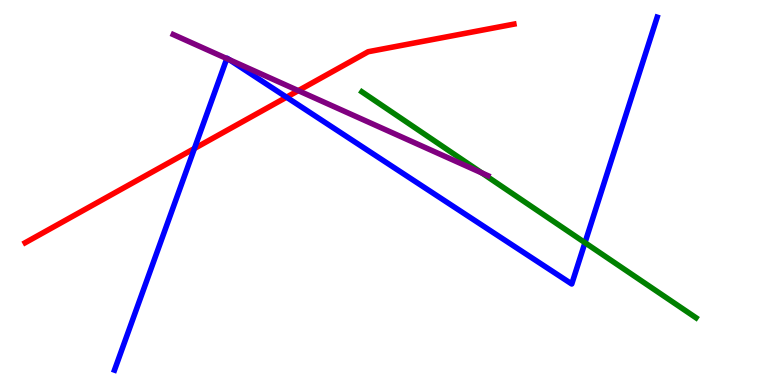[{'lines': ['blue', 'red'], 'intersections': [{'x': 2.51, 'y': 6.14}, {'x': 3.7, 'y': 7.48}]}, {'lines': ['green', 'red'], 'intersections': []}, {'lines': ['purple', 'red'], 'intersections': [{'x': 3.85, 'y': 7.65}]}, {'lines': ['blue', 'green'], 'intersections': [{'x': 7.55, 'y': 3.7}]}, {'lines': ['blue', 'purple'], 'intersections': [{'x': 2.93, 'y': 8.48}, {'x': 2.96, 'y': 8.45}]}, {'lines': ['green', 'purple'], 'intersections': [{'x': 6.22, 'y': 5.51}]}]